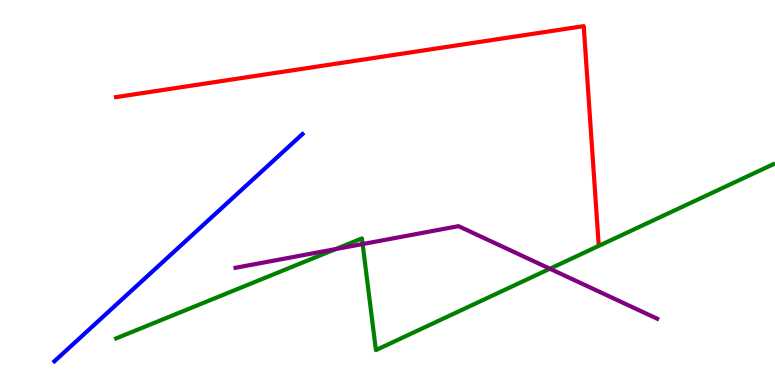[{'lines': ['blue', 'red'], 'intersections': []}, {'lines': ['green', 'red'], 'intersections': []}, {'lines': ['purple', 'red'], 'intersections': []}, {'lines': ['blue', 'green'], 'intersections': []}, {'lines': ['blue', 'purple'], 'intersections': []}, {'lines': ['green', 'purple'], 'intersections': [{'x': 4.33, 'y': 3.53}, {'x': 4.68, 'y': 3.66}, {'x': 7.1, 'y': 3.02}]}]